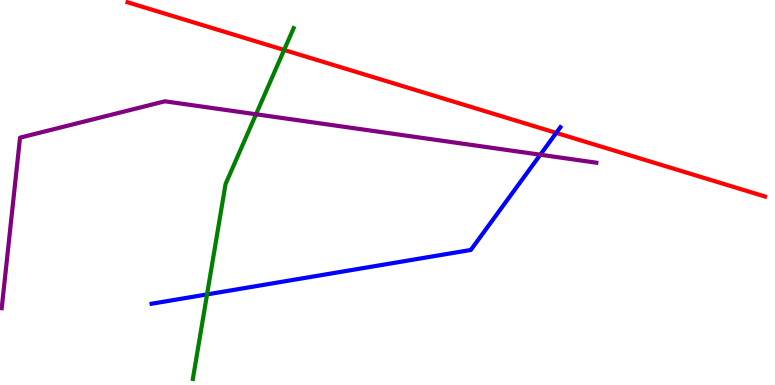[{'lines': ['blue', 'red'], 'intersections': [{'x': 7.18, 'y': 6.55}]}, {'lines': ['green', 'red'], 'intersections': [{'x': 3.67, 'y': 8.7}]}, {'lines': ['purple', 'red'], 'intersections': []}, {'lines': ['blue', 'green'], 'intersections': [{'x': 2.67, 'y': 2.35}]}, {'lines': ['blue', 'purple'], 'intersections': [{'x': 6.97, 'y': 5.98}]}, {'lines': ['green', 'purple'], 'intersections': [{'x': 3.3, 'y': 7.03}]}]